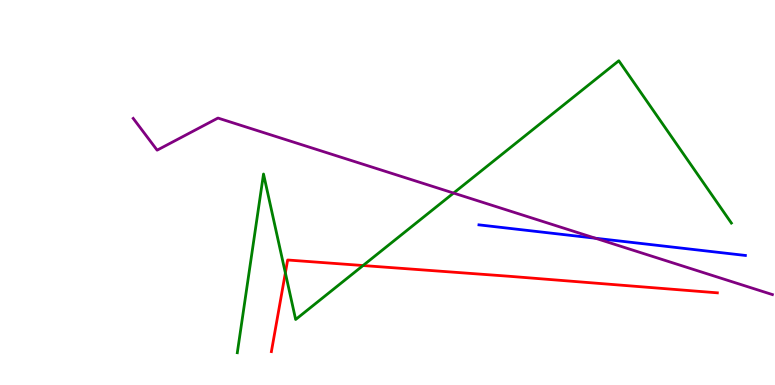[{'lines': ['blue', 'red'], 'intersections': []}, {'lines': ['green', 'red'], 'intersections': [{'x': 3.68, 'y': 2.91}, {'x': 4.68, 'y': 3.1}]}, {'lines': ['purple', 'red'], 'intersections': []}, {'lines': ['blue', 'green'], 'intersections': []}, {'lines': ['blue', 'purple'], 'intersections': [{'x': 7.68, 'y': 3.81}]}, {'lines': ['green', 'purple'], 'intersections': [{'x': 5.85, 'y': 4.99}]}]